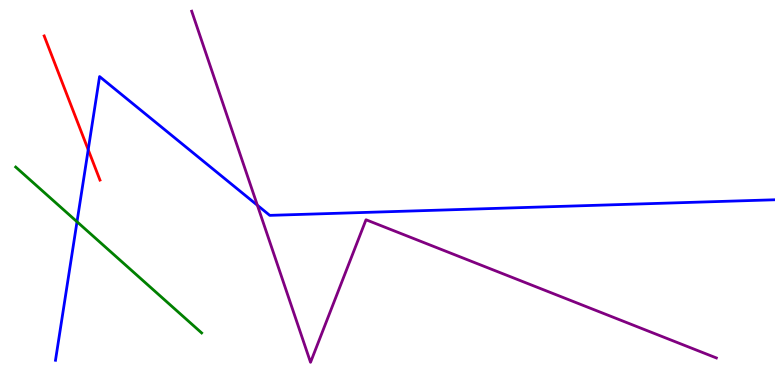[{'lines': ['blue', 'red'], 'intersections': [{'x': 1.14, 'y': 6.11}]}, {'lines': ['green', 'red'], 'intersections': []}, {'lines': ['purple', 'red'], 'intersections': []}, {'lines': ['blue', 'green'], 'intersections': [{'x': 0.994, 'y': 4.24}]}, {'lines': ['blue', 'purple'], 'intersections': [{'x': 3.32, 'y': 4.67}]}, {'lines': ['green', 'purple'], 'intersections': []}]